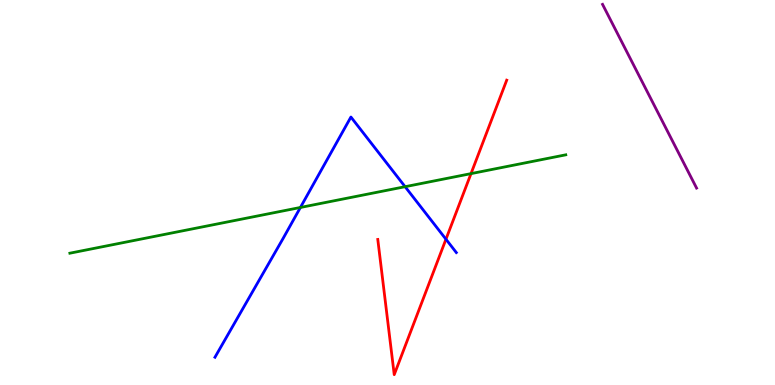[{'lines': ['blue', 'red'], 'intersections': [{'x': 5.75, 'y': 3.79}]}, {'lines': ['green', 'red'], 'intersections': [{'x': 6.08, 'y': 5.49}]}, {'lines': ['purple', 'red'], 'intersections': []}, {'lines': ['blue', 'green'], 'intersections': [{'x': 3.88, 'y': 4.61}, {'x': 5.23, 'y': 5.15}]}, {'lines': ['blue', 'purple'], 'intersections': []}, {'lines': ['green', 'purple'], 'intersections': []}]